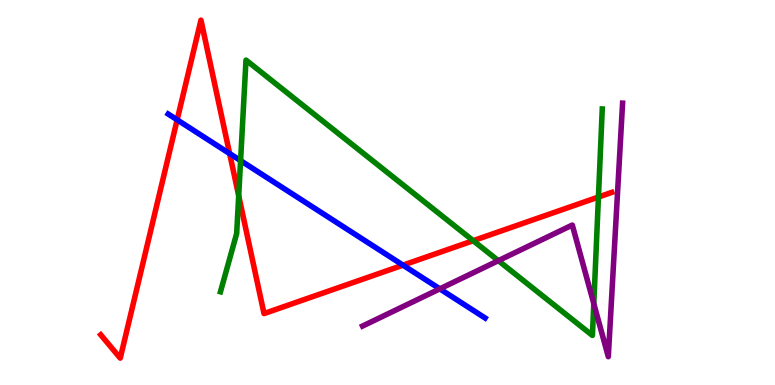[{'lines': ['blue', 'red'], 'intersections': [{'x': 2.29, 'y': 6.89}, {'x': 2.96, 'y': 6.01}, {'x': 5.2, 'y': 3.11}]}, {'lines': ['green', 'red'], 'intersections': [{'x': 3.08, 'y': 4.92}, {'x': 6.11, 'y': 3.75}, {'x': 7.72, 'y': 4.88}]}, {'lines': ['purple', 'red'], 'intersections': []}, {'lines': ['blue', 'green'], 'intersections': [{'x': 3.1, 'y': 5.83}]}, {'lines': ['blue', 'purple'], 'intersections': [{'x': 5.68, 'y': 2.5}]}, {'lines': ['green', 'purple'], 'intersections': [{'x': 6.43, 'y': 3.23}, {'x': 7.66, 'y': 2.11}]}]